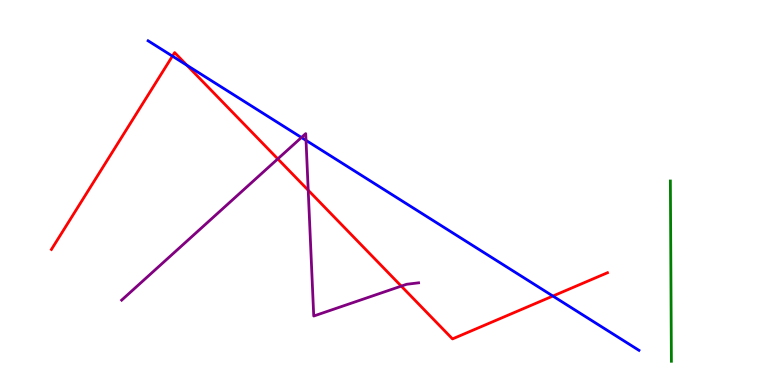[{'lines': ['blue', 'red'], 'intersections': [{'x': 2.22, 'y': 8.54}, {'x': 2.41, 'y': 8.3}, {'x': 7.13, 'y': 2.31}]}, {'lines': ['green', 'red'], 'intersections': []}, {'lines': ['purple', 'red'], 'intersections': [{'x': 3.58, 'y': 5.87}, {'x': 3.98, 'y': 5.06}, {'x': 5.18, 'y': 2.57}]}, {'lines': ['blue', 'green'], 'intersections': []}, {'lines': ['blue', 'purple'], 'intersections': [{'x': 3.89, 'y': 6.43}, {'x': 3.95, 'y': 6.35}]}, {'lines': ['green', 'purple'], 'intersections': []}]